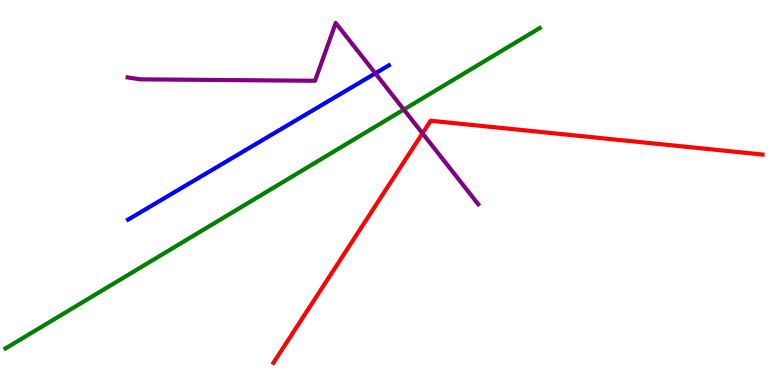[{'lines': ['blue', 'red'], 'intersections': []}, {'lines': ['green', 'red'], 'intersections': []}, {'lines': ['purple', 'red'], 'intersections': [{'x': 5.45, 'y': 6.54}]}, {'lines': ['blue', 'green'], 'intersections': []}, {'lines': ['blue', 'purple'], 'intersections': [{'x': 4.84, 'y': 8.09}]}, {'lines': ['green', 'purple'], 'intersections': [{'x': 5.21, 'y': 7.15}]}]